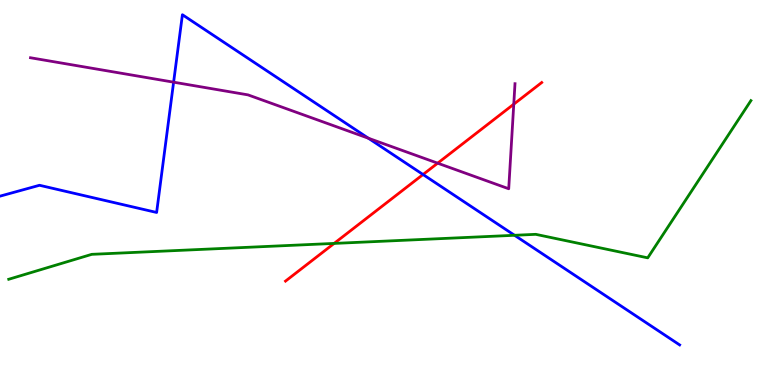[{'lines': ['blue', 'red'], 'intersections': [{'x': 5.46, 'y': 5.47}]}, {'lines': ['green', 'red'], 'intersections': [{'x': 4.31, 'y': 3.68}]}, {'lines': ['purple', 'red'], 'intersections': [{'x': 5.65, 'y': 5.76}, {'x': 6.63, 'y': 7.29}]}, {'lines': ['blue', 'green'], 'intersections': [{'x': 6.64, 'y': 3.89}]}, {'lines': ['blue', 'purple'], 'intersections': [{'x': 2.24, 'y': 7.87}, {'x': 4.75, 'y': 6.41}]}, {'lines': ['green', 'purple'], 'intersections': []}]